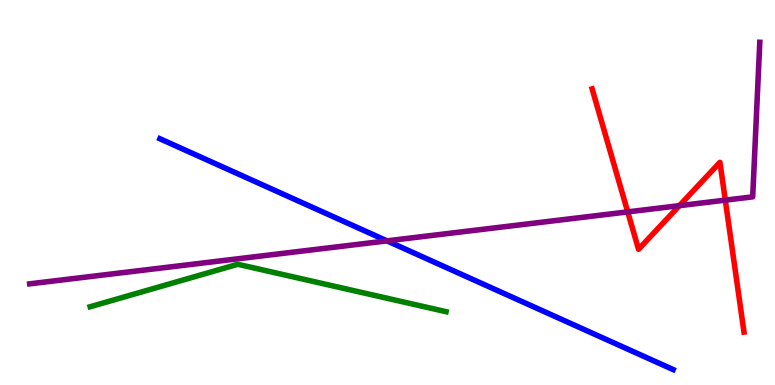[{'lines': ['blue', 'red'], 'intersections': []}, {'lines': ['green', 'red'], 'intersections': []}, {'lines': ['purple', 'red'], 'intersections': [{'x': 8.1, 'y': 4.5}, {'x': 8.77, 'y': 4.66}, {'x': 9.36, 'y': 4.8}]}, {'lines': ['blue', 'green'], 'intersections': []}, {'lines': ['blue', 'purple'], 'intersections': [{'x': 4.99, 'y': 3.74}]}, {'lines': ['green', 'purple'], 'intersections': []}]